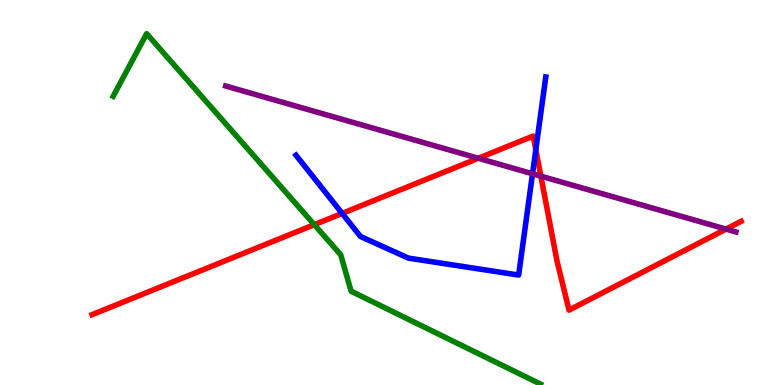[{'lines': ['blue', 'red'], 'intersections': [{'x': 4.41, 'y': 4.46}, {'x': 6.91, 'y': 6.11}]}, {'lines': ['green', 'red'], 'intersections': [{'x': 4.06, 'y': 4.16}]}, {'lines': ['purple', 'red'], 'intersections': [{'x': 6.17, 'y': 5.89}, {'x': 6.98, 'y': 5.42}, {'x': 9.37, 'y': 4.05}]}, {'lines': ['blue', 'green'], 'intersections': []}, {'lines': ['blue', 'purple'], 'intersections': [{'x': 6.87, 'y': 5.49}]}, {'lines': ['green', 'purple'], 'intersections': []}]